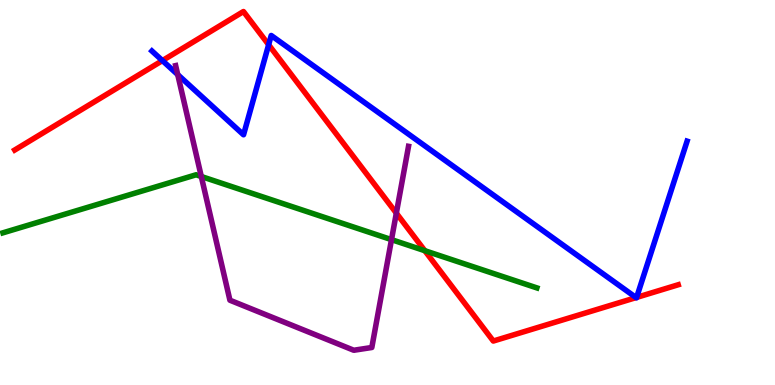[{'lines': ['blue', 'red'], 'intersections': [{'x': 2.1, 'y': 8.43}, {'x': 3.47, 'y': 8.84}, {'x': 8.21, 'y': 2.27}, {'x': 8.21, 'y': 2.27}]}, {'lines': ['green', 'red'], 'intersections': [{'x': 5.48, 'y': 3.49}]}, {'lines': ['purple', 'red'], 'intersections': [{'x': 5.11, 'y': 4.46}]}, {'lines': ['blue', 'green'], 'intersections': []}, {'lines': ['blue', 'purple'], 'intersections': [{'x': 2.29, 'y': 8.06}]}, {'lines': ['green', 'purple'], 'intersections': [{'x': 2.6, 'y': 5.42}, {'x': 5.05, 'y': 3.78}]}]